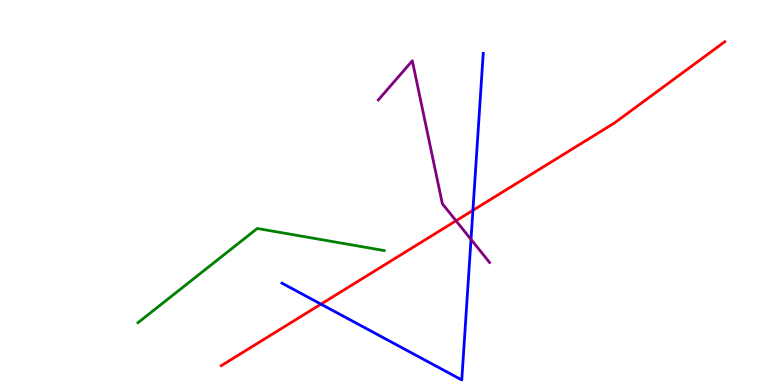[{'lines': ['blue', 'red'], 'intersections': [{'x': 4.14, 'y': 2.1}, {'x': 6.1, 'y': 4.54}]}, {'lines': ['green', 'red'], 'intersections': []}, {'lines': ['purple', 'red'], 'intersections': [{'x': 5.88, 'y': 4.27}]}, {'lines': ['blue', 'green'], 'intersections': []}, {'lines': ['blue', 'purple'], 'intersections': [{'x': 6.08, 'y': 3.78}]}, {'lines': ['green', 'purple'], 'intersections': []}]